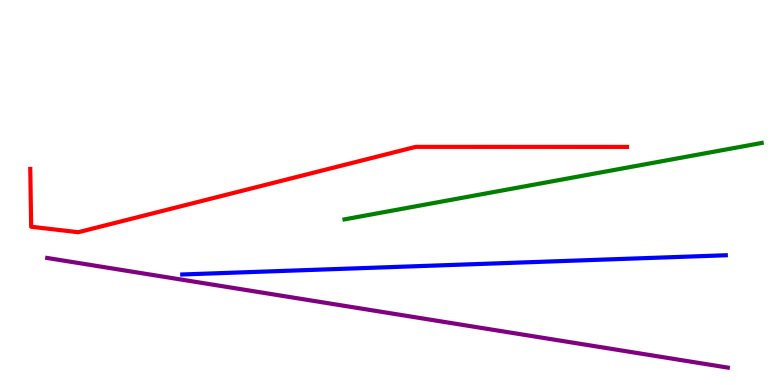[{'lines': ['blue', 'red'], 'intersections': []}, {'lines': ['green', 'red'], 'intersections': []}, {'lines': ['purple', 'red'], 'intersections': []}, {'lines': ['blue', 'green'], 'intersections': []}, {'lines': ['blue', 'purple'], 'intersections': []}, {'lines': ['green', 'purple'], 'intersections': []}]